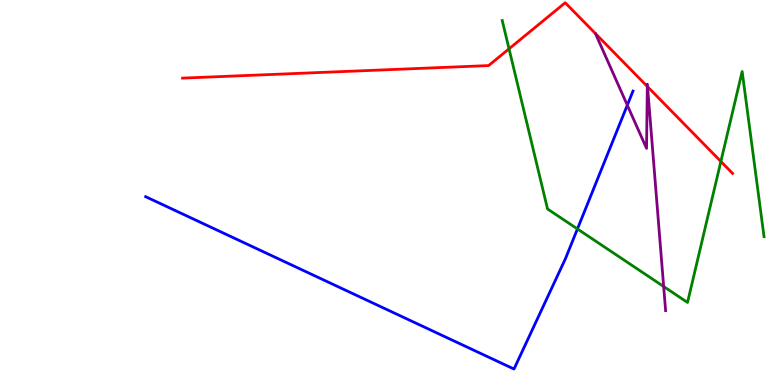[{'lines': ['blue', 'red'], 'intersections': []}, {'lines': ['green', 'red'], 'intersections': [{'x': 6.57, 'y': 8.73}, {'x': 9.3, 'y': 5.81}]}, {'lines': ['purple', 'red'], 'intersections': [{'x': 8.35, 'y': 7.75}, {'x': 8.36, 'y': 7.75}]}, {'lines': ['blue', 'green'], 'intersections': [{'x': 7.45, 'y': 4.05}]}, {'lines': ['blue', 'purple'], 'intersections': [{'x': 8.09, 'y': 7.27}]}, {'lines': ['green', 'purple'], 'intersections': [{'x': 8.56, 'y': 2.56}]}]